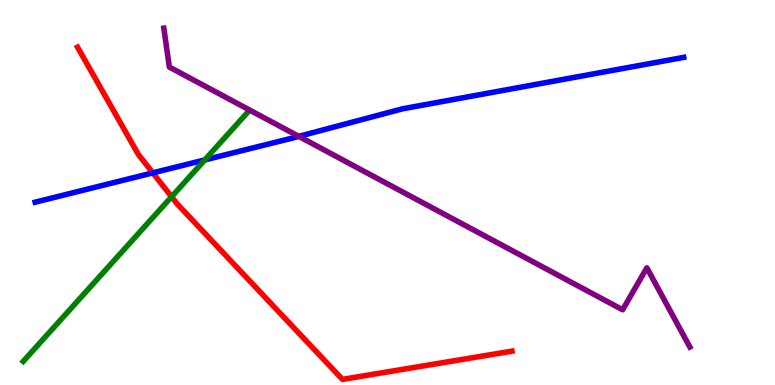[{'lines': ['blue', 'red'], 'intersections': [{'x': 1.97, 'y': 5.51}]}, {'lines': ['green', 'red'], 'intersections': [{'x': 2.21, 'y': 4.89}]}, {'lines': ['purple', 'red'], 'intersections': []}, {'lines': ['blue', 'green'], 'intersections': [{'x': 2.64, 'y': 5.85}]}, {'lines': ['blue', 'purple'], 'intersections': [{'x': 3.86, 'y': 6.46}]}, {'lines': ['green', 'purple'], 'intersections': []}]